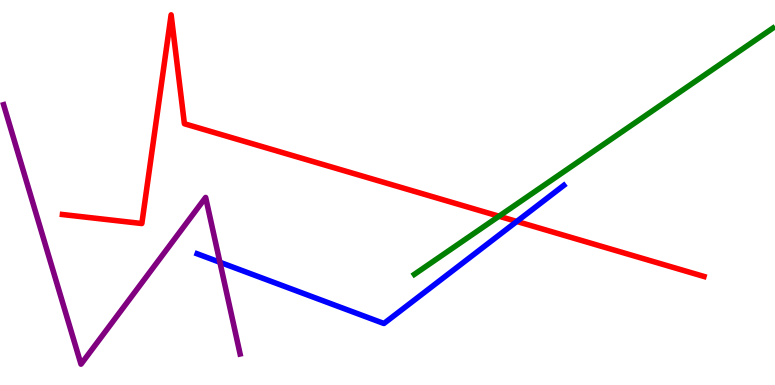[{'lines': ['blue', 'red'], 'intersections': [{'x': 6.67, 'y': 4.25}]}, {'lines': ['green', 'red'], 'intersections': [{'x': 6.44, 'y': 4.38}]}, {'lines': ['purple', 'red'], 'intersections': []}, {'lines': ['blue', 'green'], 'intersections': []}, {'lines': ['blue', 'purple'], 'intersections': [{'x': 2.84, 'y': 3.19}]}, {'lines': ['green', 'purple'], 'intersections': []}]